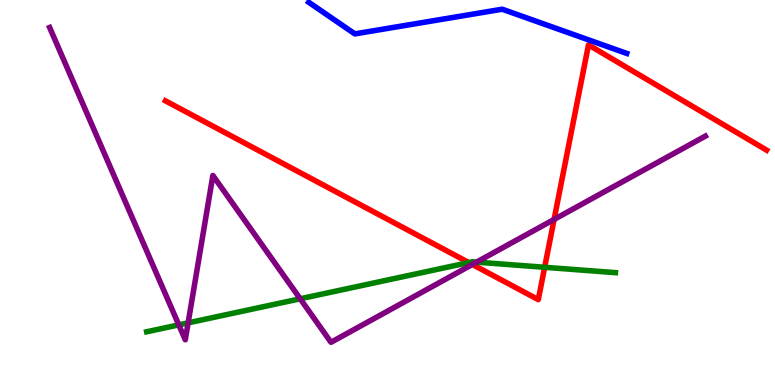[{'lines': ['blue', 'red'], 'intersections': []}, {'lines': ['green', 'red'], 'intersections': [{'x': 6.05, 'y': 3.18}, {'x': 7.03, 'y': 3.06}]}, {'lines': ['purple', 'red'], 'intersections': [{'x': 6.09, 'y': 3.13}, {'x': 7.15, 'y': 4.3}]}, {'lines': ['blue', 'green'], 'intersections': []}, {'lines': ['blue', 'purple'], 'intersections': []}, {'lines': ['green', 'purple'], 'intersections': [{'x': 2.31, 'y': 1.56}, {'x': 2.43, 'y': 1.61}, {'x': 3.87, 'y': 2.24}, {'x': 6.15, 'y': 3.19}]}]